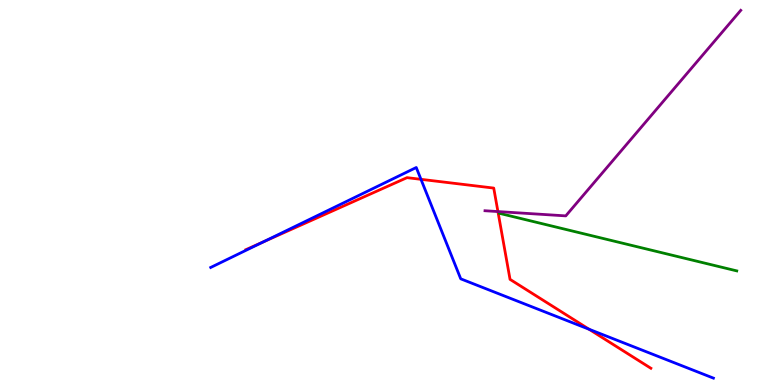[{'lines': ['blue', 'red'], 'intersections': [{'x': 3.4, 'y': 3.72}, {'x': 5.43, 'y': 5.34}, {'x': 7.6, 'y': 1.45}]}, {'lines': ['green', 'red'], 'intersections': []}, {'lines': ['purple', 'red'], 'intersections': [{'x': 6.42, 'y': 4.5}]}, {'lines': ['blue', 'green'], 'intersections': []}, {'lines': ['blue', 'purple'], 'intersections': []}, {'lines': ['green', 'purple'], 'intersections': []}]